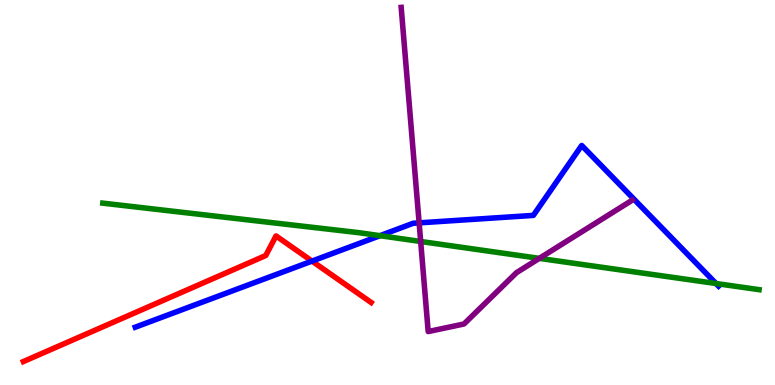[{'lines': ['blue', 'red'], 'intersections': [{'x': 4.03, 'y': 3.22}]}, {'lines': ['green', 'red'], 'intersections': []}, {'lines': ['purple', 'red'], 'intersections': []}, {'lines': ['blue', 'green'], 'intersections': [{'x': 4.9, 'y': 3.88}, {'x': 9.24, 'y': 2.64}]}, {'lines': ['blue', 'purple'], 'intersections': [{'x': 5.41, 'y': 4.21}]}, {'lines': ['green', 'purple'], 'intersections': [{'x': 5.43, 'y': 3.73}, {'x': 6.96, 'y': 3.29}]}]